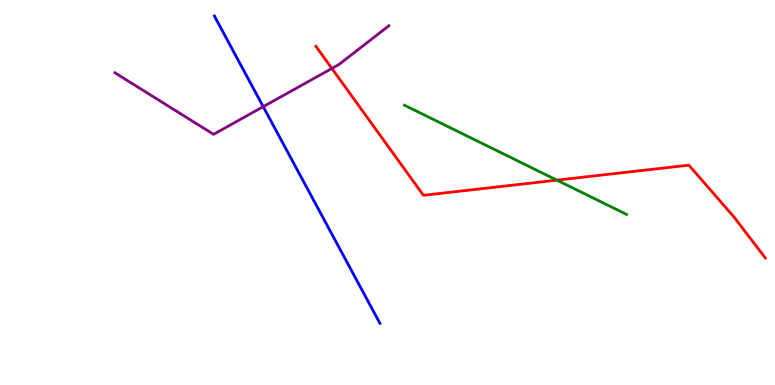[{'lines': ['blue', 'red'], 'intersections': []}, {'lines': ['green', 'red'], 'intersections': [{'x': 7.19, 'y': 5.32}]}, {'lines': ['purple', 'red'], 'intersections': [{'x': 4.28, 'y': 8.22}]}, {'lines': ['blue', 'green'], 'intersections': []}, {'lines': ['blue', 'purple'], 'intersections': [{'x': 3.4, 'y': 7.23}]}, {'lines': ['green', 'purple'], 'intersections': []}]